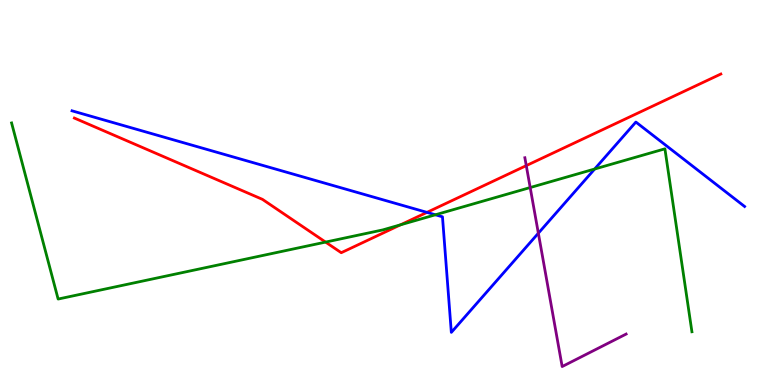[{'lines': ['blue', 'red'], 'intersections': [{'x': 5.51, 'y': 4.48}]}, {'lines': ['green', 'red'], 'intersections': [{'x': 4.2, 'y': 3.71}, {'x': 5.17, 'y': 4.16}]}, {'lines': ['purple', 'red'], 'intersections': [{'x': 6.79, 'y': 5.7}]}, {'lines': ['blue', 'green'], 'intersections': [{'x': 5.62, 'y': 4.42}, {'x': 7.67, 'y': 5.61}]}, {'lines': ['blue', 'purple'], 'intersections': [{'x': 6.95, 'y': 3.94}]}, {'lines': ['green', 'purple'], 'intersections': [{'x': 6.84, 'y': 5.13}]}]